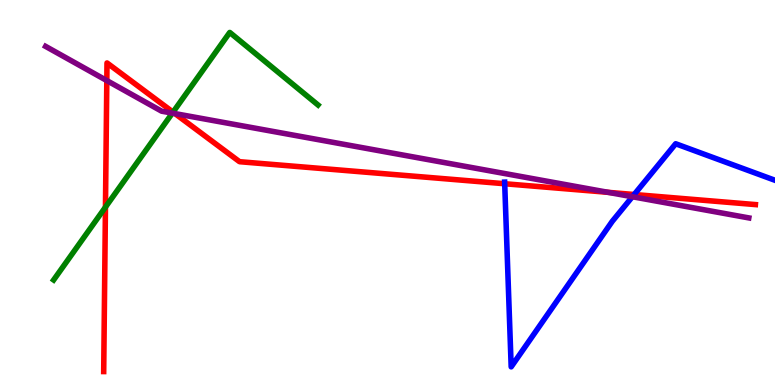[{'lines': ['blue', 'red'], 'intersections': [{'x': 6.51, 'y': 5.23}, {'x': 8.18, 'y': 4.95}]}, {'lines': ['green', 'red'], 'intersections': [{'x': 1.36, 'y': 4.62}, {'x': 2.23, 'y': 7.09}]}, {'lines': ['purple', 'red'], 'intersections': [{'x': 1.38, 'y': 7.91}, {'x': 2.26, 'y': 7.05}, {'x': 7.85, 'y': 5.0}]}, {'lines': ['blue', 'green'], 'intersections': []}, {'lines': ['blue', 'purple'], 'intersections': [{'x': 8.16, 'y': 4.89}]}, {'lines': ['green', 'purple'], 'intersections': [{'x': 2.22, 'y': 7.06}]}]